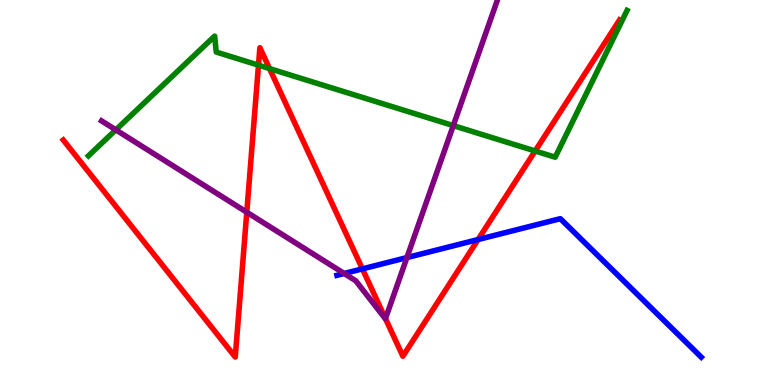[{'lines': ['blue', 'red'], 'intersections': [{'x': 4.68, 'y': 3.02}, {'x': 6.17, 'y': 3.78}]}, {'lines': ['green', 'red'], 'intersections': [{'x': 3.34, 'y': 8.31}, {'x': 3.48, 'y': 8.22}, {'x': 6.91, 'y': 6.08}]}, {'lines': ['purple', 'red'], 'intersections': [{'x': 3.18, 'y': 4.49}, {'x': 4.97, 'y': 1.72}]}, {'lines': ['blue', 'green'], 'intersections': []}, {'lines': ['blue', 'purple'], 'intersections': [{'x': 4.44, 'y': 2.9}, {'x': 5.25, 'y': 3.31}]}, {'lines': ['green', 'purple'], 'intersections': [{'x': 1.49, 'y': 6.63}, {'x': 5.85, 'y': 6.74}]}]